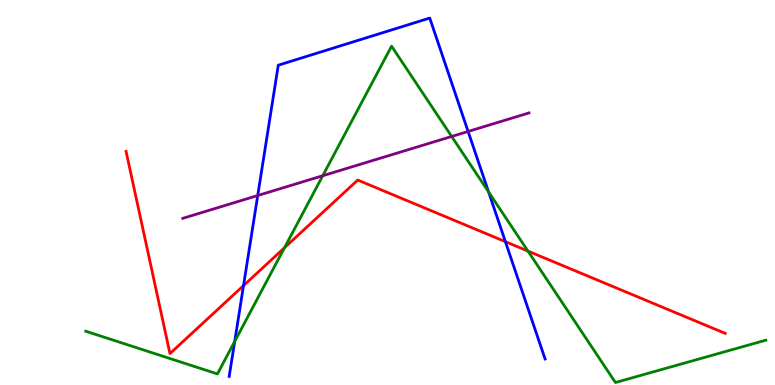[{'lines': ['blue', 'red'], 'intersections': [{'x': 3.14, 'y': 2.58}, {'x': 6.52, 'y': 3.72}]}, {'lines': ['green', 'red'], 'intersections': [{'x': 3.67, 'y': 3.56}, {'x': 6.81, 'y': 3.48}]}, {'lines': ['purple', 'red'], 'intersections': []}, {'lines': ['blue', 'green'], 'intersections': [{'x': 3.03, 'y': 1.13}, {'x': 6.3, 'y': 5.02}]}, {'lines': ['blue', 'purple'], 'intersections': [{'x': 3.33, 'y': 4.92}, {'x': 6.04, 'y': 6.59}]}, {'lines': ['green', 'purple'], 'intersections': [{'x': 4.16, 'y': 5.44}, {'x': 5.83, 'y': 6.46}]}]